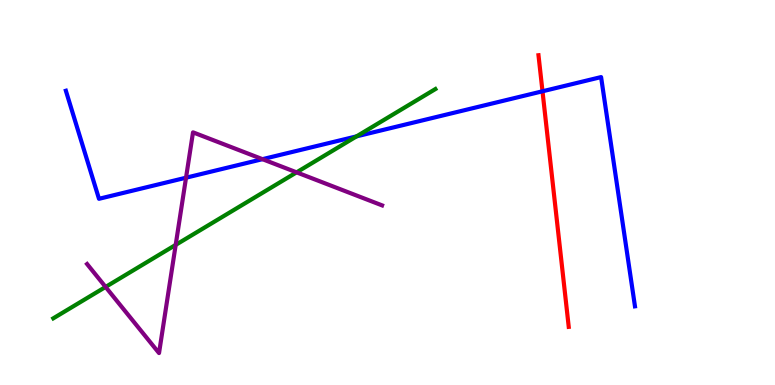[{'lines': ['blue', 'red'], 'intersections': [{'x': 7.0, 'y': 7.63}]}, {'lines': ['green', 'red'], 'intersections': []}, {'lines': ['purple', 'red'], 'intersections': []}, {'lines': ['blue', 'green'], 'intersections': [{'x': 4.6, 'y': 6.46}]}, {'lines': ['blue', 'purple'], 'intersections': [{'x': 2.4, 'y': 5.38}, {'x': 3.39, 'y': 5.87}]}, {'lines': ['green', 'purple'], 'intersections': [{'x': 1.36, 'y': 2.55}, {'x': 2.27, 'y': 3.64}, {'x': 3.83, 'y': 5.52}]}]